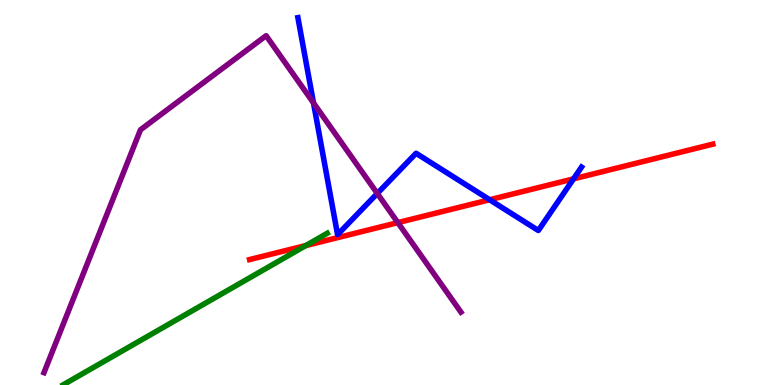[{'lines': ['blue', 'red'], 'intersections': [{'x': 6.32, 'y': 4.81}, {'x': 7.4, 'y': 5.35}]}, {'lines': ['green', 'red'], 'intersections': [{'x': 3.95, 'y': 3.62}]}, {'lines': ['purple', 'red'], 'intersections': [{'x': 5.13, 'y': 4.22}]}, {'lines': ['blue', 'green'], 'intersections': []}, {'lines': ['blue', 'purple'], 'intersections': [{'x': 4.05, 'y': 7.33}, {'x': 4.87, 'y': 4.98}]}, {'lines': ['green', 'purple'], 'intersections': []}]